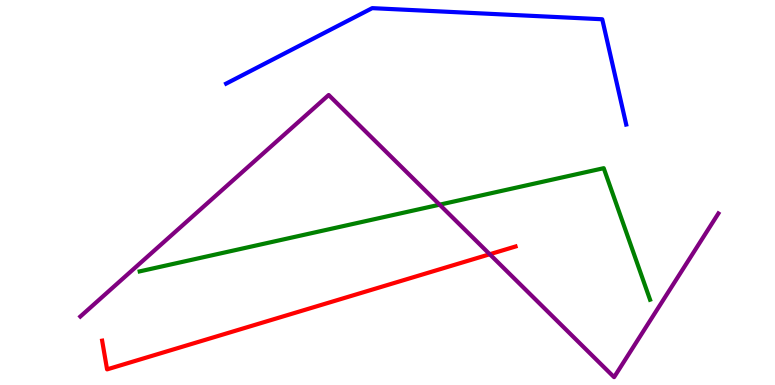[{'lines': ['blue', 'red'], 'intersections': []}, {'lines': ['green', 'red'], 'intersections': []}, {'lines': ['purple', 'red'], 'intersections': [{'x': 6.32, 'y': 3.4}]}, {'lines': ['blue', 'green'], 'intersections': []}, {'lines': ['blue', 'purple'], 'intersections': []}, {'lines': ['green', 'purple'], 'intersections': [{'x': 5.67, 'y': 4.68}]}]